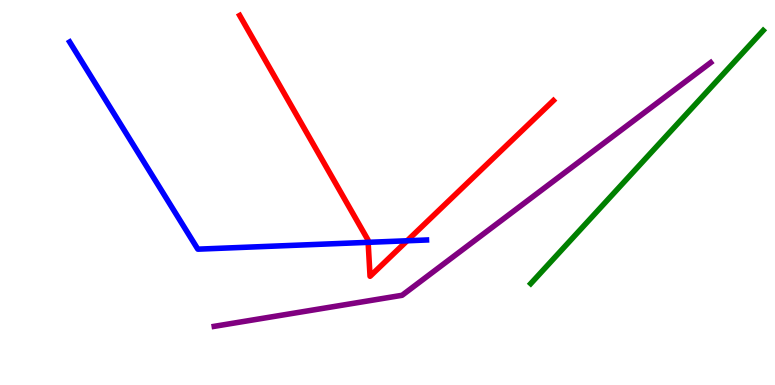[{'lines': ['blue', 'red'], 'intersections': [{'x': 4.75, 'y': 3.71}, {'x': 5.25, 'y': 3.75}]}, {'lines': ['green', 'red'], 'intersections': []}, {'lines': ['purple', 'red'], 'intersections': []}, {'lines': ['blue', 'green'], 'intersections': []}, {'lines': ['blue', 'purple'], 'intersections': []}, {'lines': ['green', 'purple'], 'intersections': []}]